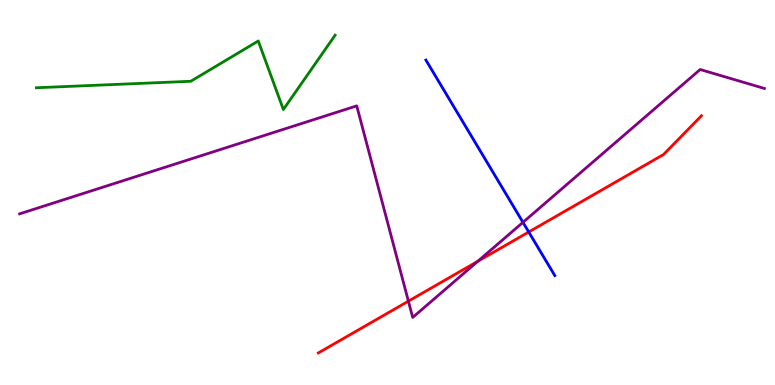[{'lines': ['blue', 'red'], 'intersections': [{'x': 6.82, 'y': 3.97}]}, {'lines': ['green', 'red'], 'intersections': []}, {'lines': ['purple', 'red'], 'intersections': [{'x': 5.27, 'y': 2.18}, {'x': 6.17, 'y': 3.21}]}, {'lines': ['blue', 'green'], 'intersections': []}, {'lines': ['blue', 'purple'], 'intersections': [{'x': 6.75, 'y': 4.22}]}, {'lines': ['green', 'purple'], 'intersections': []}]